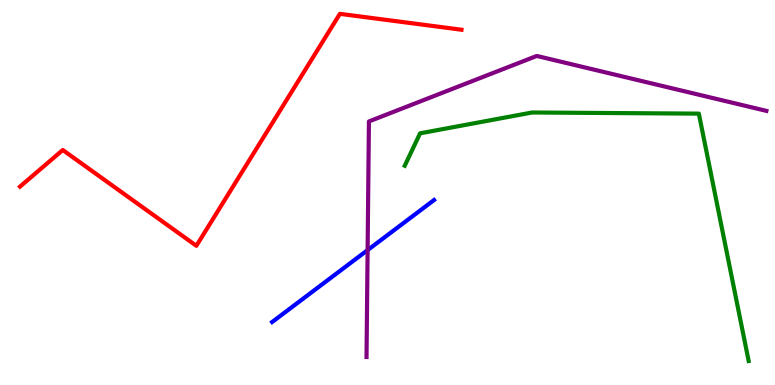[{'lines': ['blue', 'red'], 'intersections': []}, {'lines': ['green', 'red'], 'intersections': []}, {'lines': ['purple', 'red'], 'intersections': []}, {'lines': ['blue', 'green'], 'intersections': []}, {'lines': ['blue', 'purple'], 'intersections': [{'x': 4.74, 'y': 3.5}]}, {'lines': ['green', 'purple'], 'intersections': []}]